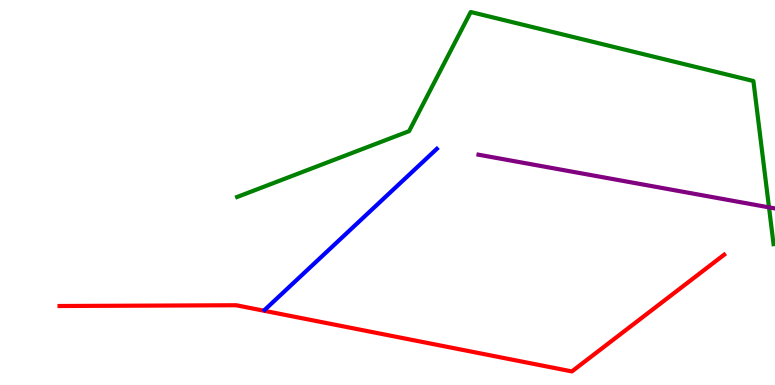[{'lines': ['blue', 'red'], 'intersections': []}, {'lines': ['green', 'red'], 'intersections': []}, {'lines': ['purple', 'red'], 'intersections': []}, {'lines': ['blue', 'green'], 'intersections': []}, {'lines': ['blue', 'purple'], 'intersections': []}, {'lines': ['green', 'purple'], 'intersections': [{'x': 9.92, 'y': 4.61}]}]